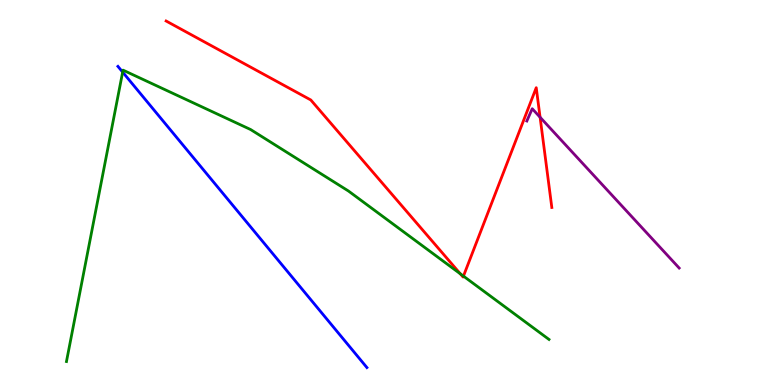[{'lines': ['blue', 'red'], 'intersections': []}, {'lines': ['green', 'red'], 'intersections': [{'x': 5.94, 'y': 2.89}, {'x': 5.98, 'y': 2.83}]}, {'lines': ['purple', 'red'], 'intersections': [{'x': 6.97, 'y': 6.95}]}, {'lines': ['blue', 'green'], 'intersections': [{'x': 1.58, 'y': 8.13}]}, {'lines': ['blue', 'purple'], 'intersections': []}, {'lines': ['green', 'purple'], 'intersections': []}]